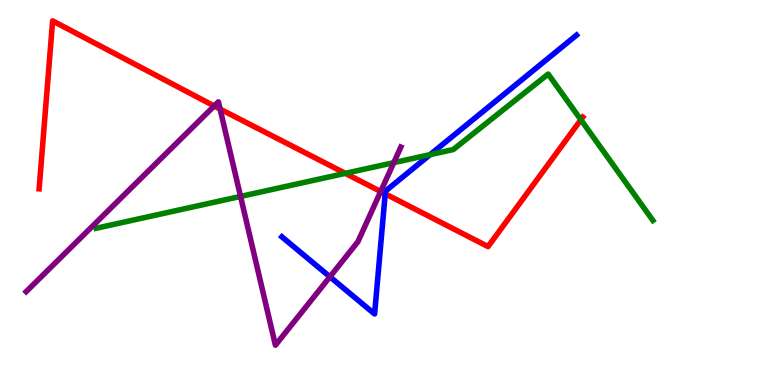[{'lines': ['blue', 'red'], 'intersections': [{'x': 4.97, 'y': 4.97}]}, {'lines': ['green', 'red'], 'intersections': [{'x': 4.46, 'y': 5.5}, {'x': 7.5, 'y': 6.89}]}, {'lines': ['purple', 'red'], 'intersections': [{'x': 2.76, 'y': 7.25}, {'x': 2.84, 'y': 7.17}, {'x': 4.91, 'y': 5.03}]}, {'lines': ['blue', 'green'], 'intersections': [{'x': 5.55, 'y': 5.98}]}, {'lines': ['blue', 'purple'], 'intersections': [{'x': 4.26, 'y': 2.81}]}, {'lines': ['green', 'purple'], 'intersections': [{'x': 3.1, 'y': 4.9}, {'x': 5.08, 'y': 5.78}]}]